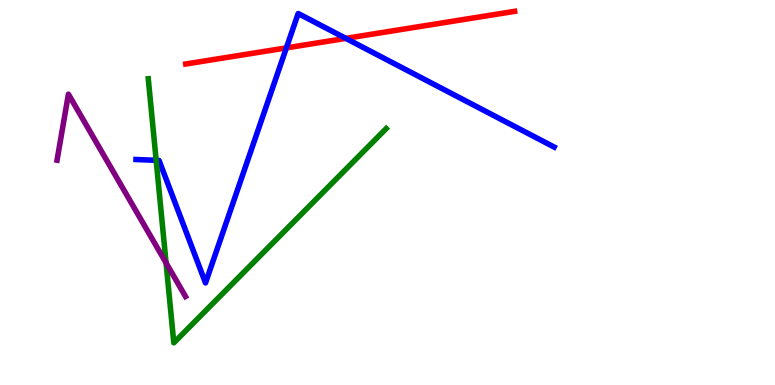[{'lines': ['blue', 'red'], 'intersections': [{'x': 3.7, 'y': 8.76}, {'x': 4.46, 'y': 9.0}]}, {'lines': ['green', 'red'], 'intersections': []}, {'lines': ['purple', 'red'], 'intersections': []}, {'lines': ['blue', 'green'], 'intersections': [{'x': 2.01, 'y': 5.84}]}, {'lines': ['blue', 'purple'], 'intersections': []}, {'lines': ['green', 'purple'], 'intersections': [{'x': 2.14, 'y': 3.17}]}]